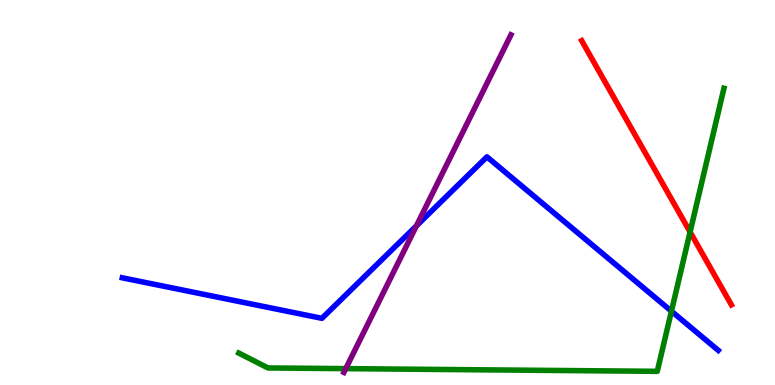[{'lines': ['blue', 'red'], 'intersections': []}, {'lines': ['green', 'red'], 'intersections': [{'x': 8.9, 'y': 3.97}]}, {'lines': ['purple', 'red'], 'intersections': []}, {'lines': ['blue', 'green'], 'intersections': [{'x': 8.66, 'y': 1.92}]}, {'lines': ['blue', 'purple'], 'intersections': [{'x': 5.37, 'y': 4.13}]}, {'lines': ['green', 'purple'], 'intersections': [{'x': 4.46, 'y': 0.425}]}]